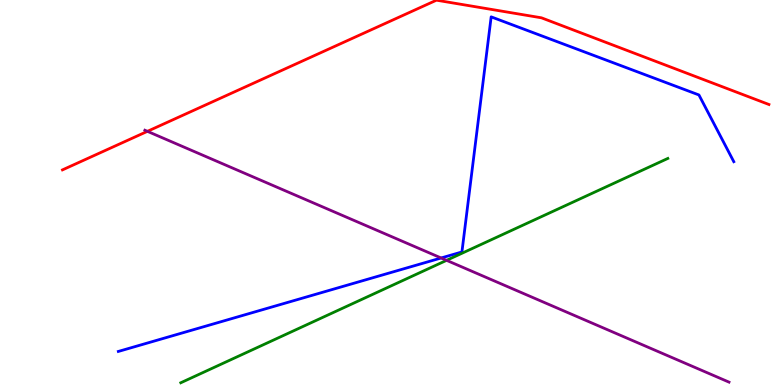[{'lines': ['blue', 'red'], 'intersections': []}, {'lines': ['green', 'red'], 'intersections': []}, {'lines': ['purple', 'red'], 'intersections': [{'x': 1.9, 'y': 6.59}]}, {'lines': ['blue', 'green'], 'intersections': []}, {'lines': ['blue', 'purple'], 'intersections': [{'x': 5.69, 'y': 3.3}]}, {'lines': ['green', 'purple'], 'intersections': [{'x': 5.76, 'y': 3.24}]}]